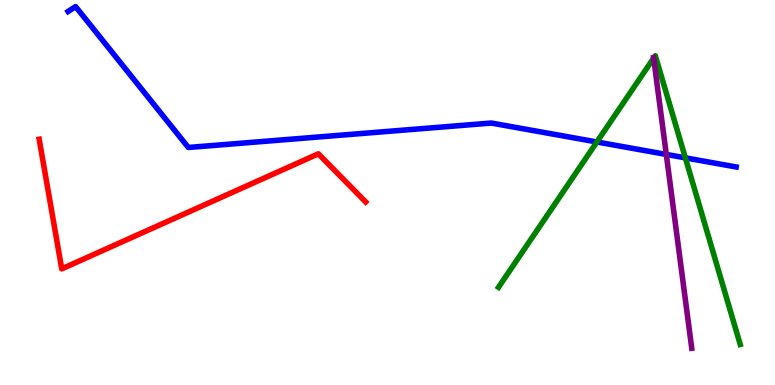[{'lines': ['blue', 'red'], 'intersections': []}, {'lines': ['green', 'red'], 'intersections': []}, {'lines': ['purple', 'red'], 'intersections': []}, {'lines': ['blue', 'green'], 'intersections': [{'x': 7.7, 'y': 6.31}, {'x': 8.84, 'y': 5.9}]}, {'lines': ['blue', 'purple'], 'intersections': [{'x': 8.6, 'y': 5.99}]}, {'lines': ['green', 'purple'], 'intersections': [{'x': 8.43, 'y': 8.49}]}]